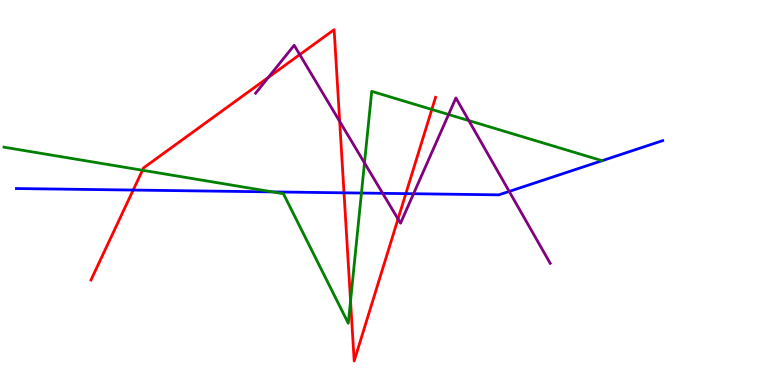[{'lines': ['blue', 'red'], 'intersections': [{'x': 1.72, 'y': 5.06}, {'x': 4.44, 'y': 4.99}, {'x': 5.24, 'y': 4.97}]}, {'lines': ['green', 'red'], 'intersections': [{'x': 1.84, 'y': 5.58}, {'x': 4.52, 'y': 2.18}, {'x': 5.57, 'y': 7.16}]}, {'lines': ['purple', 'red'], 'intersections': [{'x': 3.46, 'y': 7.99}, {'x': 3.87, 'y': 8.58}, {'x': 4.38, 'y': 6.85}, {'x': 5.14, 'y': 4.31}]}, {'lines': ['blue', 'green'], 'intersections': [{'x': 3.52, 'y': 5.02}, {'x': 4.66, 'y': 4.99}]}, {'lines': ['blue', 'purple'], 'intersections': [{'x': 4.94, 'y': 4.98}, {'x': 5.34, 'y': 4.97}, {'x': 6.57, 'y': 5.03}]}, {'lines': ['green', 'purple'], 'intersections': [{'x': 4.7, 'y': 5.77}, {'x': 5.79, 'y': 7.03}, {'x': 6.05, 'y': 6.87}]}]